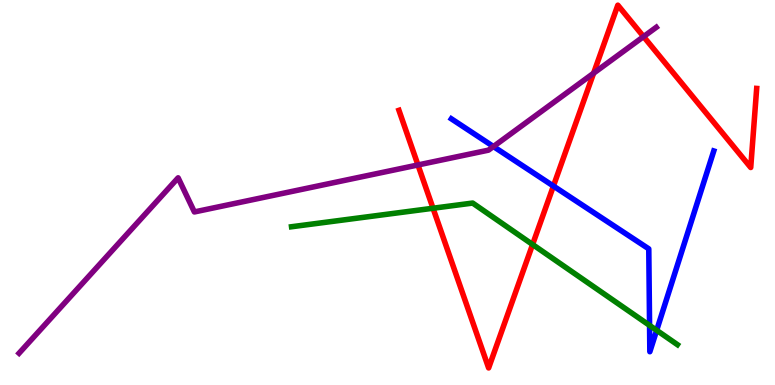[{'lines': ['blue', 'red'], 'intersections': [{'x': 7.14, 'y': 5.17}]}, {'lines': ['green', 'red'], 'intersections': [{'x': 5.59, 'y': 4.59}, {'x': 6.87, 'y': 3.65}]}, {'lines': ['purple', 'red'], 'intersections': [{'x': 5.39, 'y': 5.72}, {'x': 7.66, 'y': 8.1}, {'x': 8.3, 'y': 9.05}]}, {'lines': ['blue', 'green'], 'intersections': [{'x': 8.38, 'y': 1.55}, {'x': 8.47, 'y': 1.42}]}, {'lines': ['blue', 'purple'], 'intersections': [{'x': 6.37, 'y': 6.19}]}, {'lines': ['green', 'purple'], 'intersections': []}]